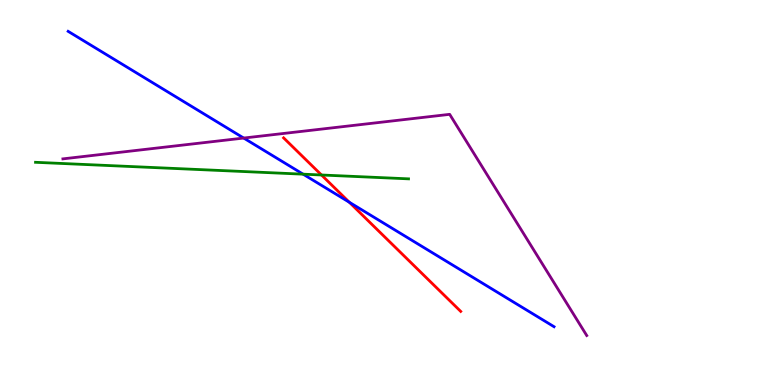[{'lines': ['blue', 'red'], 'intersections': [{'x': 4.51, 'y': 4.75}]}, {'lines': ['green', 'red'], 'intersections': [{'x': 4.15, 'y': 5.45}]}, {'lines': ['purple', 'red'], 'intersections': []}, {'lines': ['blue', 'green'], 'intersections': [{'x': 3.91, 'y': 5.48}]}, {'lines': ['blue', 'purple'], 'intersections': [{'x': 3.14, 'y': 6.41}]}, {'lines': ['green', 'purple'], 'intersections': []}]